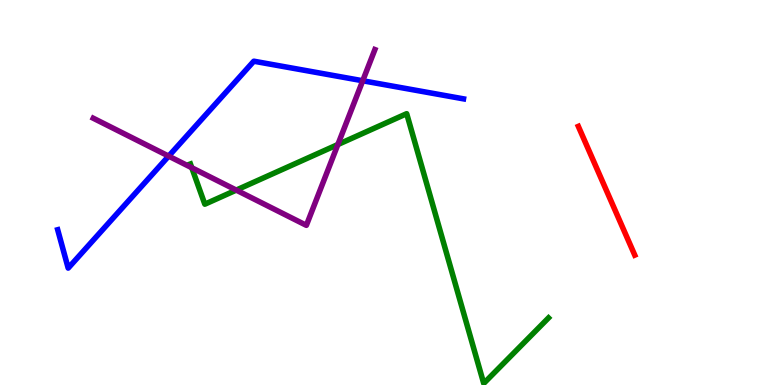[{'lines': ['blue', 'red'], 'intersections': []}, {'lines': ['green', 'red'], 'intersections': []}, {'lines': ['purple', 'red'], 'intersections': []}, {'lines': ['blue', 'green'], 'intersections': []}, {'lines': ['blue', 'purple'], 'intersections': [{'x': 2.18, 'y': 5.94}, {'x': 4.68, 'y': 7.9}]}, {'lines': ['green', 'purple'], 'intersections': [{'x': 2.47, 'y': 5.64}, {'x': 3.05, 'y': 5.06}, {'x': 4.36, 'y': 6.25}]}]